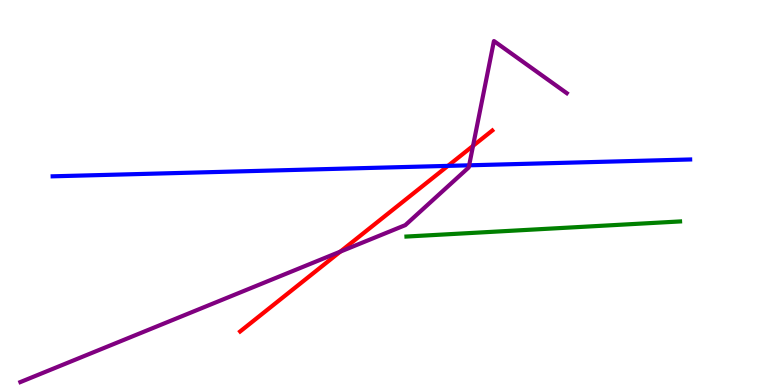[{'lines': ['blue', 'red'], 'intersections': [{'x': 5.78, 'y': 5.69}]}, {'lines': ['green', 'red'], 'intersections': []}, {'lines': ['purple', 'red'], 'intersections': [{'x': 4.39, 'y': 3.46}, {'x': 6.1, 'y': 6.21}]}, {'lines': ['blue', 'green'], 'intersections': []}, {'lines': ['blue', 'purple'], 'intersections': [{'x': 6.05, 'y': 5.71}]}, {'lines': ['green', 'purple'], 'intersections': []}]